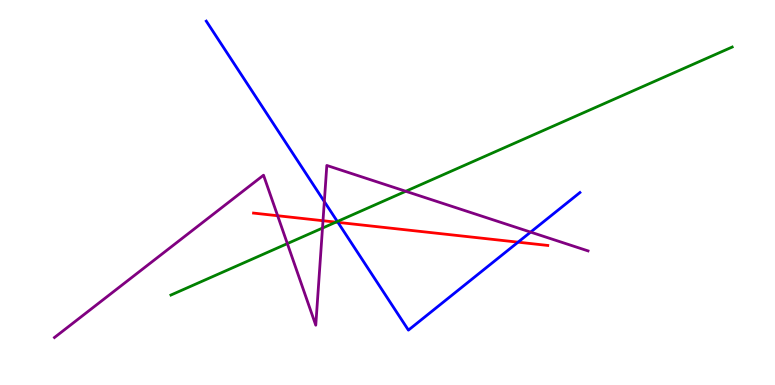[{'lines': ['blue', 'red'], 'intersections': [{'x': 4.36, 'y': 4.22}, {'x': 6.68, 'y': 3.71}]}, {'lines': ['green', 'red'], 'intersections': [{'x': 4.33, 'y': 4.23}]}, {'lines': ['purple', 'red'], 'intersections': [{'x': 3.58, 'y': 4.4}, {'x': 4.17, 'y': 4.27}]}, {'lines': ['blue', 'green'], 'intersections': [{'x': 4.35, 'y': 4.25}]}, {'lines': ['blue', 'purple'], 'intersections': [{'x': 4.18, 'y': 4.76}, {'x': 6.85, 'y': 3.97}]}, {'lines': ['green', 'purple'], 'intersections': [{'x': 3.71, 'y': 3.67}, {'x': 4.16, 'y': 4.08}, {'x': 5.24, 'y': 5.03}]}]